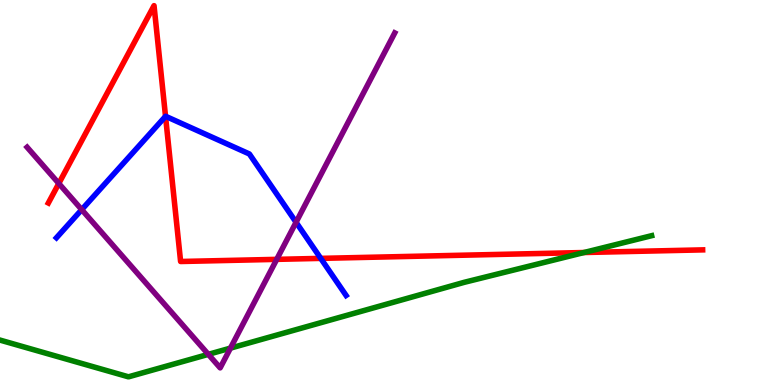[{'lines': ['blue', 'red'], 'intersections': [{'x': 2.14, 'y': 6.98}, {'x': 4.14, 'y': 3.29}]}, {'lines': ['green', 'red'], 'intersections': [{'x': 7.54, 'y': 3.44}]}, {'lines': ['purple', 'red'], 'intersections': [{'x': 0.759, 'y': 5.23}, {'x': 3.57, 'y': 3.26}]}, {'lines': ['blue', 'green'], 'intersections': []}, {'lines': ['blue', 'purple'], 'intersections': [{'x': 1.05, 'y': 4.55}, {'x': 3.82, 'y': 4.23}]}, {'lines': ['green', 'purple'], 'intersections': [{'x': 2.69, 'y': 0.796}, {'x': 2.97, 'y': 0.958}]}]